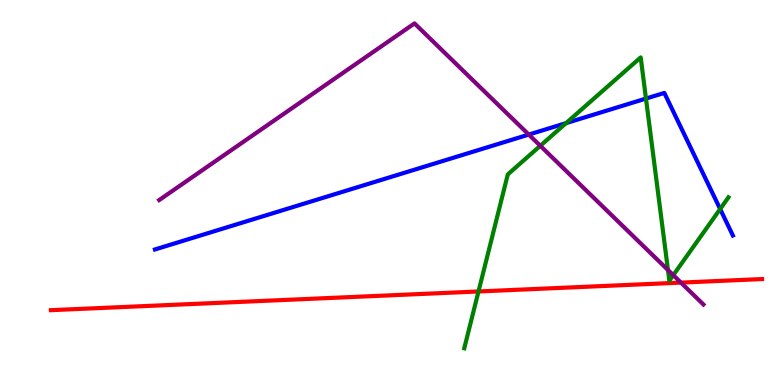[{'lines': ['blue', 'red'], 'intersections': []}, {'lines': ['green', 'red'], 'intersections': [{'x': 6.17, 'y': 2.43}]}, {'lines': ['purple', 'red'], 'intersections': [{'x': 8.79, 'y': 2.66}]}, {'lines': ['blue', 'green'], 'intersections': [{'x': 7.3, 'y': 6.8}, {'x': 8.34, 'y': 7.44}, {'x': 9.29, 'y': 4.57}]}, {'lines': ['blue', 'purple'], 'intersections': [{'x': 6.82, 'y': 6.5}]}, {'lines': ['green', 'purple'], 'intersections': [{'x': 6.97, 'y': 6.21}, {'x': 8.62, 'y': 2.99}, {'x': 8.69, 'y': 2.85}]}]